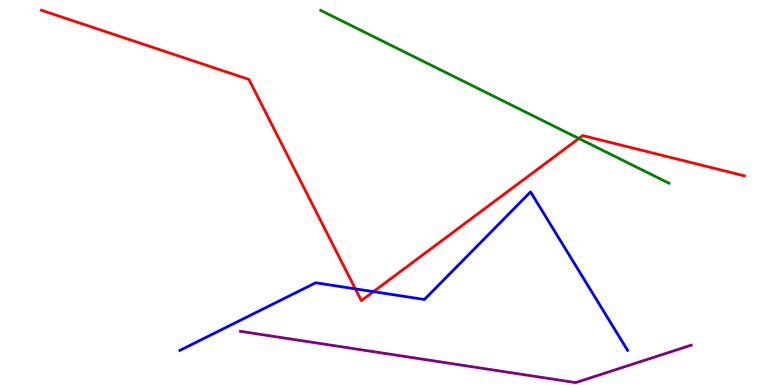[{'lines': ['blue', 'red'], 'intersections': [{'x': 4.58, 'y': 2.5}, {'x': 4.82, 'y': 2.42}]}, {'lines': ['green', 'red'], 'intersections': [{'x': 7.47, 'y': 6.4}]}, {'lines': ['purple', 'red'], 'intersections': []}, {'lines': ['blue', 'green'], 'intersections': []}, {'lines': ['blue', 'purple'], 'intersections': []}, {'lines': ['green', 'purple'], 'intersections': []}]